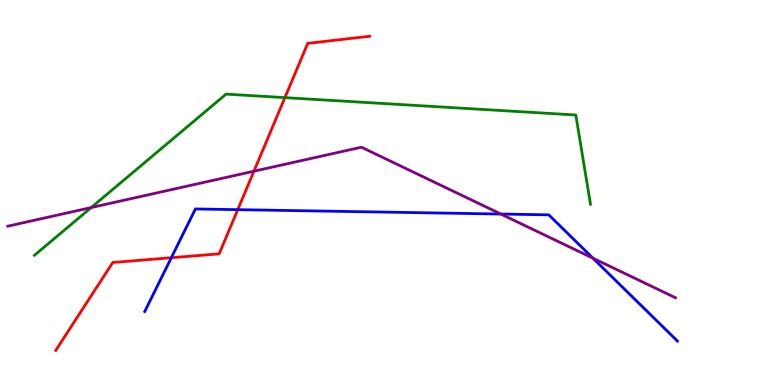[{'lines': ['blue', 'red'], 'intersections': [{'x': 2.21, 'y': 3.31}, {'x': 3.07, 'y': 4.55}]}, {'lines': ['green', 'red'], 'intersections': [{'x': 3.68, 'y': 7.46}]}, {'lines': ['purple', 'red'], 'intersections': [{'x': 3.28, 'y': 5.55}]}, {'lines': ['blue', 'green'], 'intersections': []}, {'lines': ['blue', 'purple'], 'intersections': [{'x': 6.46, 'y': 4.44}, {'x': 7.65, 'y': 3.29}]}, {'lines': ['green', 'purple'], 'intersections': [{'x': 1.18, 'y': 4.61}]}]